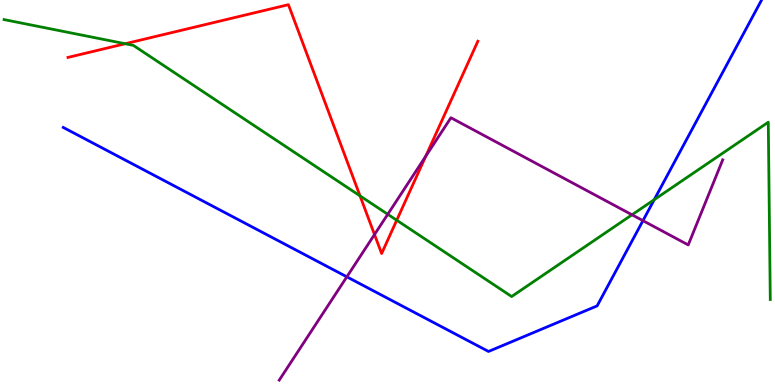[{'lines': ['blue', 'red'], 'intersections': []}, {'lines': ['green', 'red'], 'intersections': [{'x': 1.62, 'y': 8.86}, {'x': 4.65, 'y': 4.91}, {'x': 5.12, 'y': 4.28}]}, {'lines': ['purple', 'red'], 'intersections': [{'x': 4.83, 'y': 3.91}, {'x': 5.49, 'y': 5.94}]}, {'lines': ['blue', 'green'], 'intersections': [{'x': 8.44, 'y': 4.81}]}, {'lines': ['blue', 'purple'], 'intersections': [{'x': 4.48, 'y': 2.81}, {'x': 8.3, 'y': 4.27}]}, {'lines': ['green', 'purple'], 'intersections': [{'x': 5.0, 'y': 4.43}, {'x': 8.15, 'y': 4.42}]}]